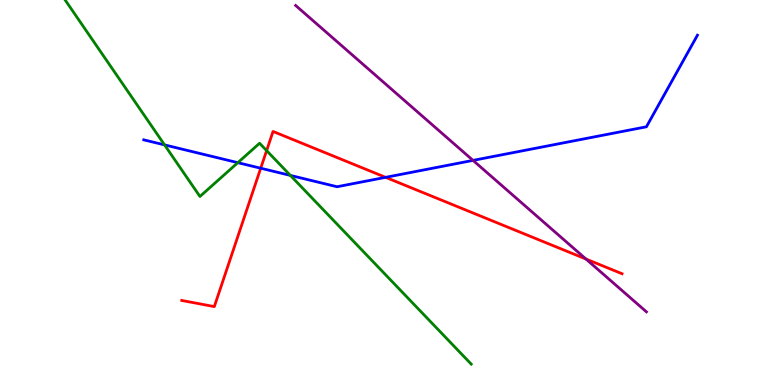[{'lines': ['blue', 'red'], 'intersections': [{'x': 3.36, 'y': 5.63}, {'x': 4.98, 'y': 5.39}]}, {'lines': ['green', 'red'], 'intersections': [{'x': 3.44, 'y': 6.09}]}, {'lines': ['purple', 'red'], 'intersections': [{'x': 7.56, 'y': 3.27}]}, {'lines': ['blue', 'green'], 'intersections': [{'x': 2.12, 'y': 6.24}, {'x': 3.07, 'y': 5.77}, {'x': 3.75, 'y': 5.44}]}, {'lines': ['blue', 'purple'], 'intersections': [{'x': 6.1, 'y': 5.83}]}, {'lines': ['green', 'purple'], 'intersections': []}]